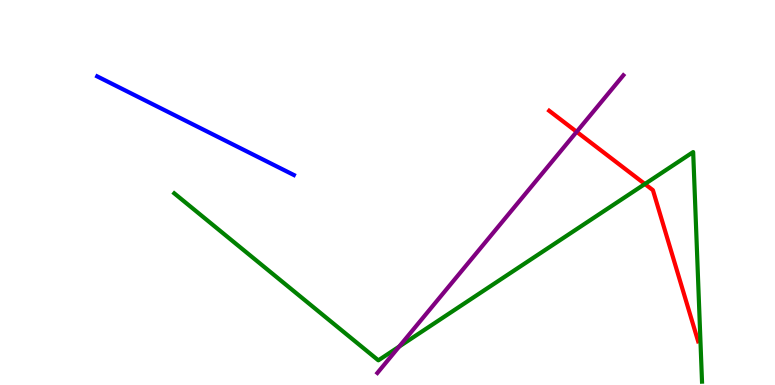[{'lines': ['blue', 'red'], 'intersections': []}, {'lines': ['green', 'red'], 'intersections': [{'x': 8.32, 'y': 5.22}]}, {'lines': ['purple', 'red'], 'intersections': [{'x': 7.44, 'y': 6.58}]}, {'lines': ['blue', 'green'], 'intersections': []}, {'lines': ['blue', 'purple'], 'intersections': []}, {'lines': ['green', 'purple'], 'intersections': [{'x': 5.15, 'y': 0.998}]}]